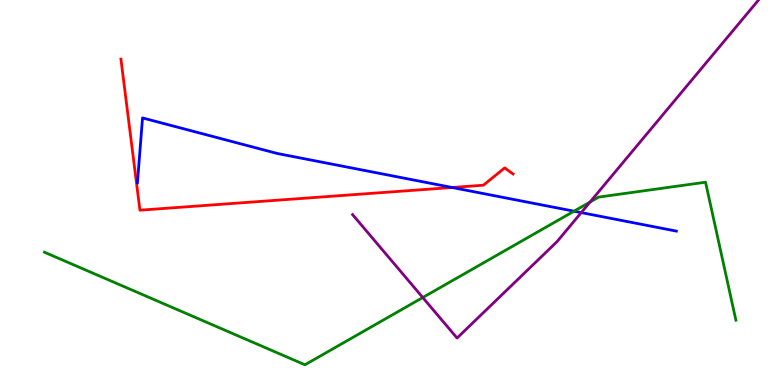[{'lines': ['blue', 'red'], 'intersections': [{'x': 5.83, 'y': 5.13}]}, {'lines': ['green', 'red'], 'intersections': []}, {'lines': ['purple', 'red'], 'intersections': []}, {'lines': ['blue', 'green'], 'intersections': [{'x': 7.41, 'y': 4.51}]}, {'lines': ['blue', 'purple'], 'intersections': [{'x': 7.5, 'y': 4.48}]}, {'lines': ['green', 'purple'], 'intersections': [{'x': 5.46, 'y': 2.27}, {'x': 7.61, 'y': 4.75}]}]